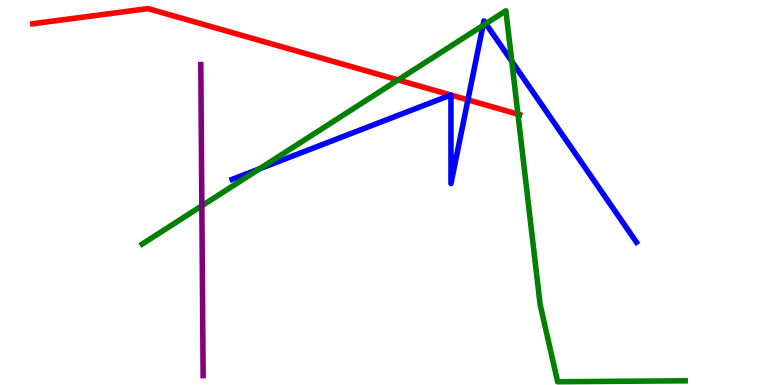[{'lines': ['blue', 'red'], 'intersections': [{'x': 5.82, 'y': 7.53}, {'x': 5.82, 'y': 7.53}, {'x': 6.04, 'y': 7.41}]}, {'lines': ['green', 'red'], 'intersections': [{'x': 5.14, 'y': 7.92}, {'x': 6.68, 'y': 7.03}]}, {'lines': ['purple', 'red'], 'intersections': []}, {'lines': ['blue', 'green'], 'intersections': [{'x': 3.35, 'y': 5.62}, {'x': 6.23, 'y': 9.34}, {'x': 6.27, 'y': 9.39}, {'x': 6.6, 'y': 8.41}]}, {'lines': ['blue', 'purple'], 'intersections': []}, {'lines': ['green', 'purple'], 'intersections': [{'x': 2.6, 'y': 4.65}]}]